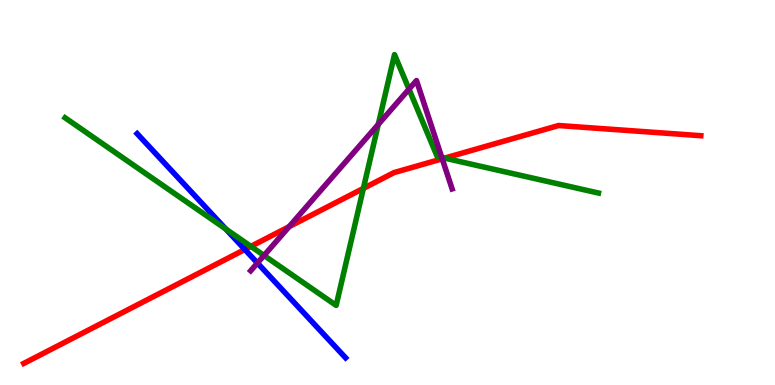[{'lines': ['blue', 'red'], 'intersections': [{'x': 3.16, 'y': 3.52}]}, {'lines': ['green', 'red'], 'intersections': [{'x': 3.24, 'y': 3.6}, {'x': 4.69, 'y': 5.11}, {'x': 5.74, 'y': 5.89}]}, {'lines': ['purple', 'red'], 'intersections': [{'x': 3.73, 'y': 4.11}, {'x': 5.71, 'y': 5.87}]}, {'lines': ['blue', 'green'], 'intersections': [{'x': 2.91, 'y': 4.05}]}, {'lines': ['blue', 'purple'], 'intersections': [{'x': 3.32, 'y': 3.17}]}, {'lines': ['green', 'purple'], 'intersections': [{'x': 3.41, 'y': 3.36}, {'x': 4.88, 'y': 6.77}, {'x': 5.28, 'y': 7.68}, {'x': 5.7, 'y': 5.91}]}]